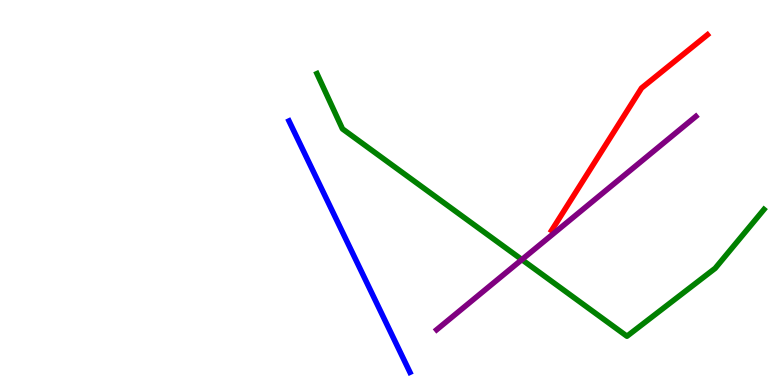[{'lines': ['blue', 'red'], 'intersections': []}, {'lines': ['green', 'red'], 'intersections': []}, {'lines': ['purple', 'red'], 'intersections': []}, {'lines': ['blue', 'green'], 'intersections': []}, {'lines': ['blue', 'purple'], 'intersections': []}, {'lines': ['green', 'purple'], 'intersections': [{'x': 6.73, 'y': 3.26}]}]